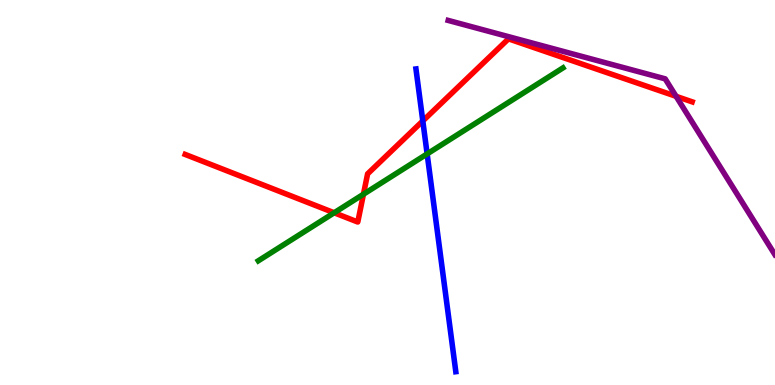[{'lines': ['blue', 'red'], 'intersections': [{'x': 5.46, 'y': 6.86}]}, {'lines': ['green', 'red'], 'intersections': [{'x': 4.31, 'y': 4.47}, {'x': 4.69, 'y': 4.96}]}, {'lines': ['purple', 'red'], 'intersections': [{'x': 8.72, 'y': 7.5}]}, {'lines': ['blue', 'green'], 'intersections': [{'x': 5.51, 'y': 6.0}]}, {'lines': ['blue', 'purple'], 'intersections': []}, {'lines': ['green', 'purple'], 'intersections': []}]